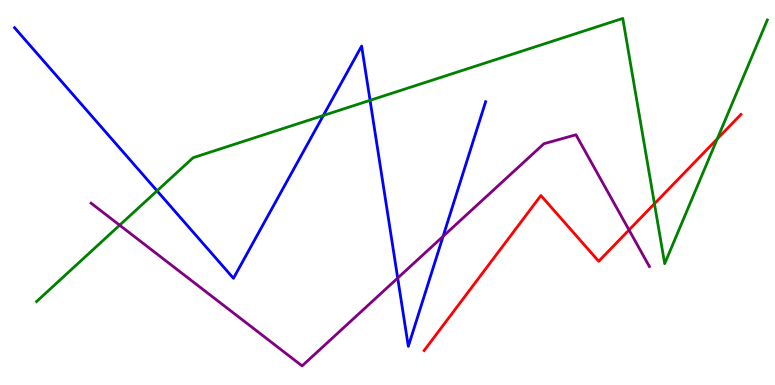[{'lines': ['blue', 'red'], 'intersections': []}, {'lines': ['green', 'red'], 'intersections': [{'x': 8.44, 'y': 4.71}, {'x': 9.25, 'y': 6.39}]}, {'lines': ['purple', 'red'], 'intersections': [{'x': 8.12, 'y': 4.03}]}, {'lines': ['blue', 'green'], 'intersections': [{'x': 2.03, 'y': 5.04}, {'x': 4.17, 'y': 7.0}, {'x': 4.77, 'y': 7.39}]}, {'lines': ['blue', 'purple'], 'intersections': [{'x': 5.13, 'y': 2.78}, {'x': 5.72, 'y': 3.86}]}, {'lines': ['green', 'purple'], 'intersections': [{'x': 1.54, 'y': 4.15}]}]